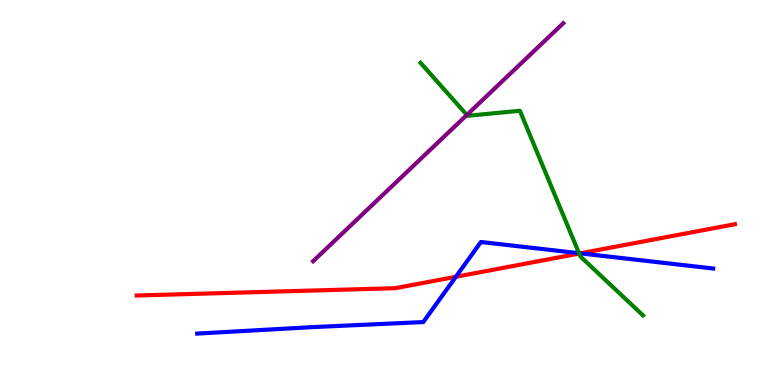[{'lines': ['blue', 'red'], 'intersections': [{'x': 5.88, 'y': 2.81}, {'x': 7.49, 'y': 3.42}]}, {'lines': ['green', 'red'], 'intersections': [{'x': 7.47, 'y': 3.41}]}, {'lines': ['purple', 'red'], 'intersections': []}, {'lines': ['blue', 'green'], 'intersections': [{'x': 7.47, 'y': 3.42}]}, {'lines': ['blue', 'purple'], 'intersections': []}, {'lines': ['green', 'purple'], 'intersections': [{'x': 6.02, 'y': 7.01}]}]